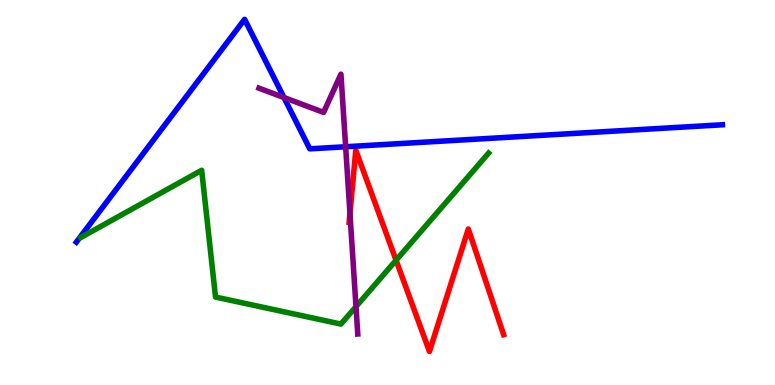[{'lines': ['blue', 'red'], 'intersections': []}, {'lines': ['green', 'red'], 'intersections': [{'x': 5.11, 'y': 3.24}]}, {'lines': ['purple', 'red'], 'intersections': [{'x': 4.52, 'y': 4.45}]}, {'lines': ['blue', 'green'], 'intersections': []}, {'lines': ['blue', 'purple'], 'intersections': [{'x': 3.66, 'y': 7.47}, {'x': 4.46, 'y': 6.19}]}, {'lines': ['green', 'purple'], 'intersections': [{'x': 4.59, 'y': 2.04}]}]